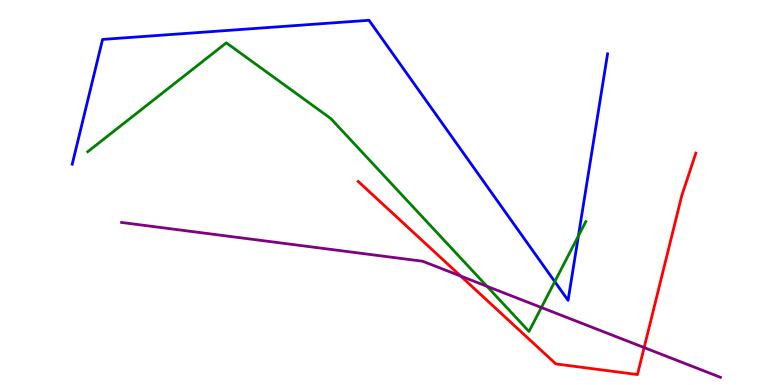[{'lines': ['blue', 'red'], 'intersections': []}, {'lines': ['green', 'red'], 'intersections': []}, {'lines': ['purple', 'red'], 'intersections': [{'x': 5.94, 'y': 2.83}, {'x': 8.31, 'y': 0.972}]}, {'lines': ['blue', 'green'], 'intersections': [{'x': 7.16, 'y': 2.69}, {'x': 7.46, 'y': 3.87}]}, {'lines': ['blue', 'purple'], 'intersections': []}, {'lines': ['green', 'purple'], 'intersections': [{'x': 6.28, 'y': 2.56}, {'x': 6.99, 'y': 2.01}]}]